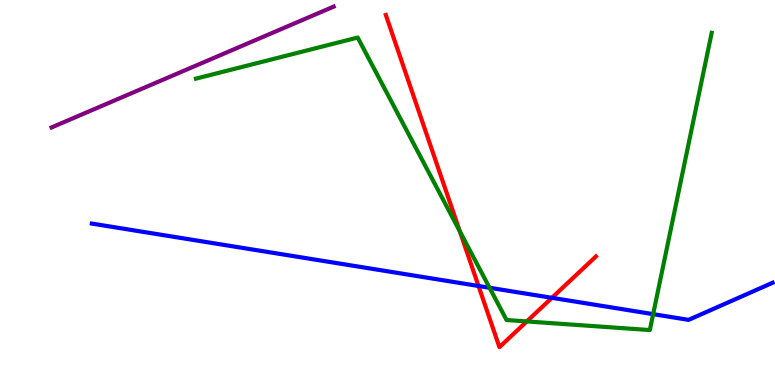[{'lines': ['blue', 'red'], 'intersections': [{'x': 6.17, 'y': 2.57}, {'x': 7.12, 'y': 2.26}]}, {'lines': ['green', 'red'], 'intersections': [{'x': 5.93, 'y': 3.99}, {'x': 6.8, 'y': 1.65}]}, {'lines': ['purple', 'red'], 'intersections': []}, {'lines': ['blue', 'green'], 'intersections': [{'x': 6.32, 'y': 2.53}, {'x': 8.43, 'y': 1.84}]}, {'lines': ['blue', 'purple'], 'intersections': []}, {'lines': ['green', 'purple'], 'intersections': []}]